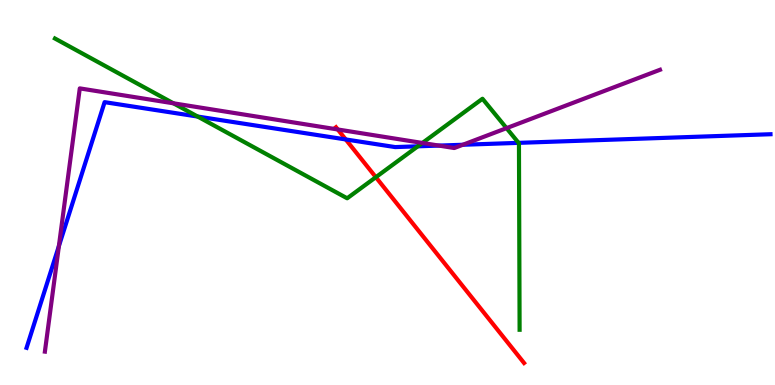[{'lines': ['blue', 'red'], 'intersections': [{'x': 4.46, 'y': 6.38}]}, {'lines': ['green', 'red'], 'intersections': [{'x': 4.85, 'y': 5.4}]}, {'lines': ['purple', 'red'], 'intersections': [{'x': 4.36, 'y': 6.64}]}, {'lines': ['blue', 'green'], 'intersections': [{'x': 2.55, 'y': 6.97}, {'x': 5.39, 'y': 6.2}, {'x': 6.69, 'y': 6.29}]}, {'lines': ['blue', 'purple'], 'intersections': [{'x': 0.76, 'y': 3.61}, {'x': 5.66, 'y': 6.22}, {'x': 5.97, 'y': 6.24}]}, {'lines': ['green', 'purple'], 'intersections': [{'x': 2.24, 'y': 7.32}, {'x': 5.45, 'y': 6.29}, {'x': 6.54, 'y': 6.67}]}]